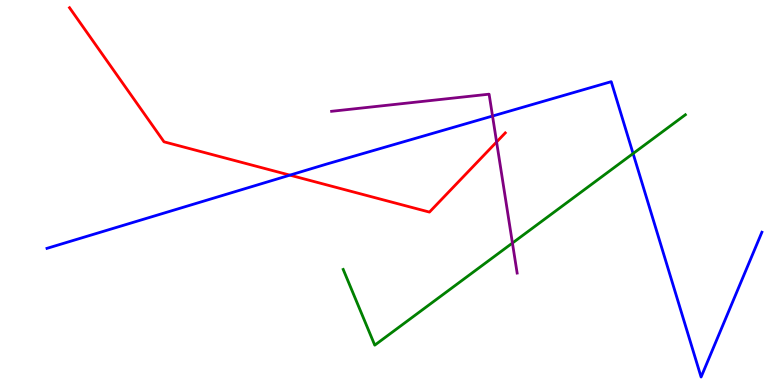[{'lines': ['blue', 'red'], 'intersections': [{'x': 3.74, 'y': 5.45}]}, {'lines': ['green', 'red'], 'intersections': []}, {'lines': ['purple', 'red'], 'intersections': [{'x': 6.41, 'y': 6.31}]}, {'lines': ['blue', 'green'], 'intersections': [{'x': 8.17, 'y': 6.01}]}, {'lines': ['blue', 'purple'], 'intersections': [{'x': 6.36, 'y': 6.99}]}, {'lines': ['green', 'purple'], 'intersections': [{'x': 6.61, 'y': 3.69}]}]